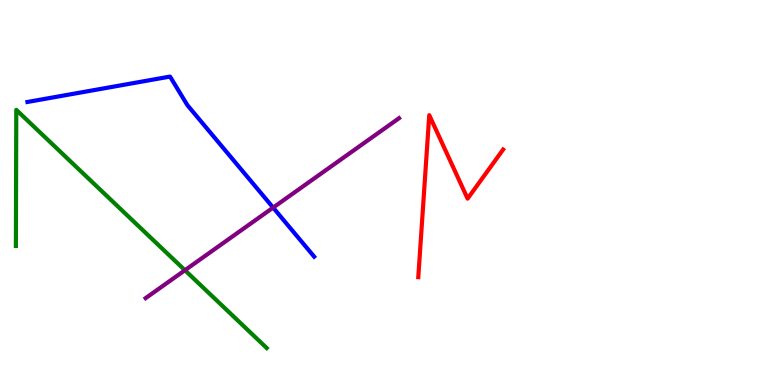[{'lines': ['blue', 'red'], 'intersections': []}, {'lines': ['green', 'red'], 'intersections': []}, {'lines': ['purple', 'red'], 'intersections': []}, {'lines': ['blue', 'green'], 'intersections': []}, {'lines': ['blue', 'purple'], 'intersections': [{'x': 3.52, 'y': 4.61}]}, {'lines': ['green', 'purple'], 'intersections': [{'x': 2.39, 'y': 2.98}]}]